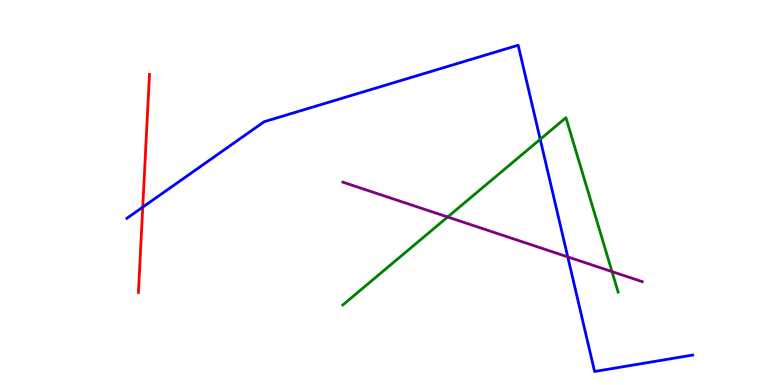[{'lines': ['blue', 'red'], 'intersections': [{'x': 1.84, 'y': 4.62}]}, {'lines': ['green', 'red'], 'intersections': []}, {'lines': ['purple', 'red'], 'intersections': []}, {'lines': ['blue', 'green'], 'intersections': [{'x': 6.97, 'y': 6.38}]}, {'lines': ['blue', 'purple'], 'intersections': [{'x': 7.33, 'y': 3.33}]}, {'lines': ['green', 'purple'], 'intersections': [{'x': 5.78, 'y': 4.36}, {'x': 7.9, 'y': 2.95}]}]